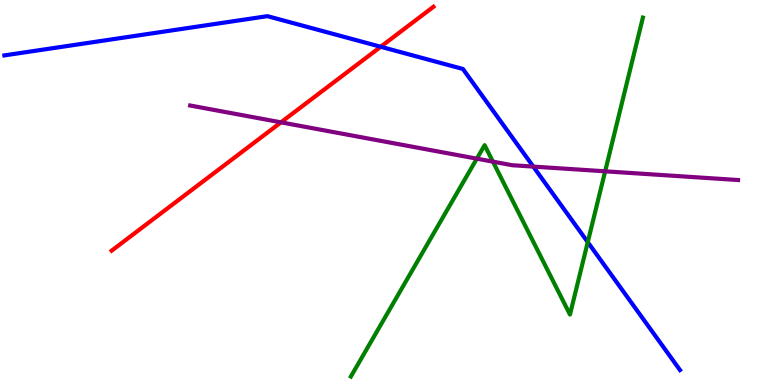[{'lines': ['blue', 'red'], 'intersections': [{'x': 4.91, 'y': 8.79}]}, {'lines': ['green', 'red'], 'intersections': []}, {'lines': ['purple', 'red'], 'intersections': [{'x': 3.63, 'y': 6.82}]}, {'lines': ['blue', 'green'], 'intersections': [{'x': 7.58, 'y': 3.71}]}, {'lines': ['blue', 'purple'], 'intersections': [{'x': 6.88, 'y': 5.67}]}, {'lines': ['green', 'purple'], 'intersections': [{'x': 6.15, 'y': 5.88}, {'x': 6.36, 'y': 5.8}, {'x': 7.81, 'y': 5.55}]}]